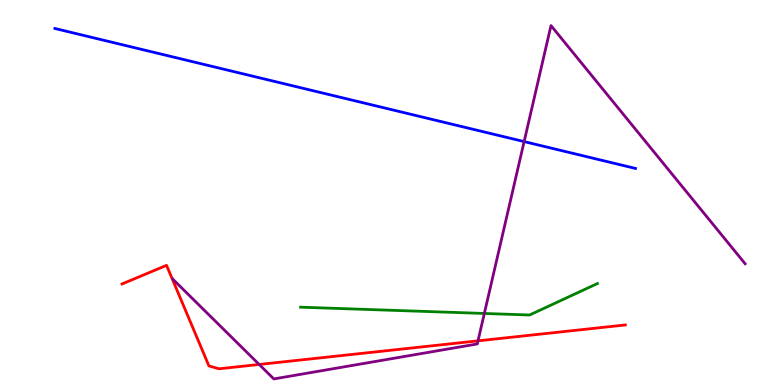[{'lines': ['blue', 'red'], 'intersections': []}, {'lines': ['green', 'red'], 'intersections': []}, {'lines': ['purple', 'red'], 'intersections': [{'x': 3.34, 'y': 0.533}, {'x': 6.17, 'y': 1.15}]}, {'lines': ['blue', 'green'], 'intersections': []}, {'lines': ['blue', 'purple'], 'intersections': [{'x': 6.76, 'y': 6.32}]}, {'lines': ['green', 'purple'], 'intersections': [{'x': 6.25, 'y': 1.86}]}]